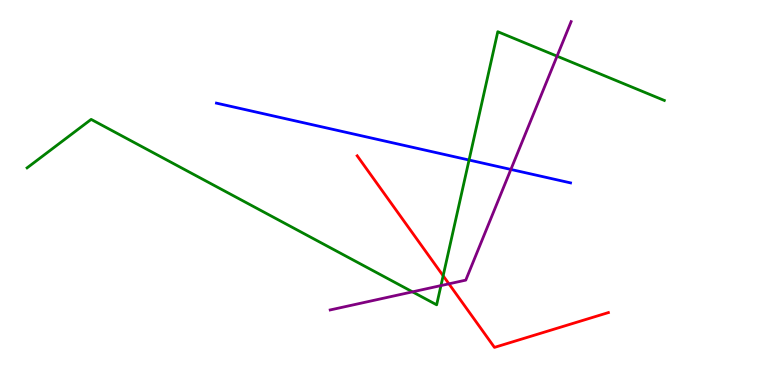[{'lines': ['blue', 'red'], 'intersections': []}, {'lines': ['green', 'red'], 'intersections': [{'x': 5.72, 'y': 2.84}]}, {'lines': ['purple', 'red'], 'intersections': [{'x': 5.79, 'y': 2.63}]}, {'lines': ['blue', 'green'], 'intersections': [{'x': 6.05, 'y': 5.84}]}, {'lines': ['blue', 'purple'], 'intersections': [{'x': 6.59, 'y': 5.6}]}, {'lines': ['green', 'purple'], 'intersections': [{'x': 5.32, 'y': 2.42}, {'x': 5.69, 'y': 2.58}, {'x': 7.19, 'y': 8.54}]}]